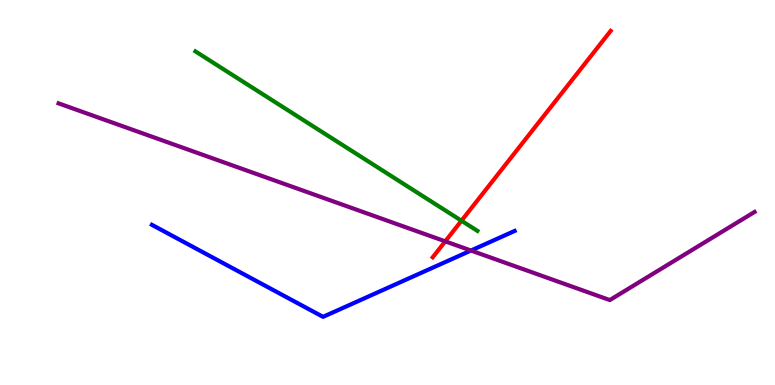[{'lines': ['blue', 'red'], 'intersections': []}, {'lines': ['green', 'red'], 'intersections': [{'x': 5.95, 'y': 4.27}]}, {'lines': ['purple', 'red'], 'intersections': [{'x': 5.75, 'y': 3.73}]}, {'lines': ['blue', 'green'], 'intersections': []}, {'lines': ['blue', 'purple'], 'intersections': [{'x': 6.08, 'y': 3.49}]}, {'lines': ['green', 'purple'], 'intersections': []}]